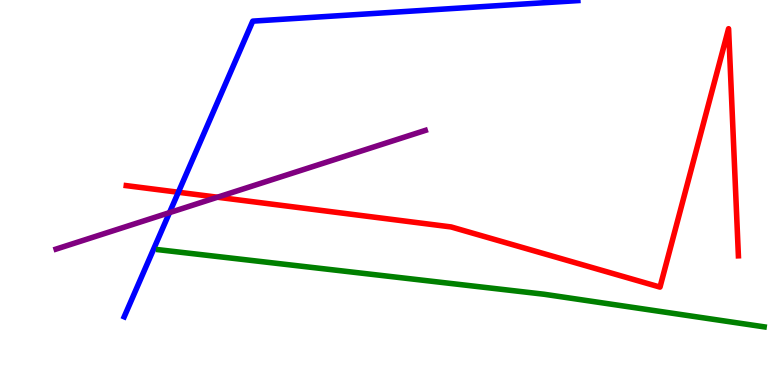[{'lines': ['blue', 'red'], 'intersections': [{'x': 2.3, 'y': 5.01}]}, {'lines': ['green', 'red'], 'intersections': []}, {'lines': ['purple', 'red'], 'intersections': [{'x': 2.81, 'y': 4.88}]}, {'lines': ['blue', 'green'], 'intersections': []}, {'lines': ['blue', 'purple'], 'intersections': [{'x': 2.19, 'y': 4.48}]}, {'lines': ['green', 'purple'], 'intersections': []}]